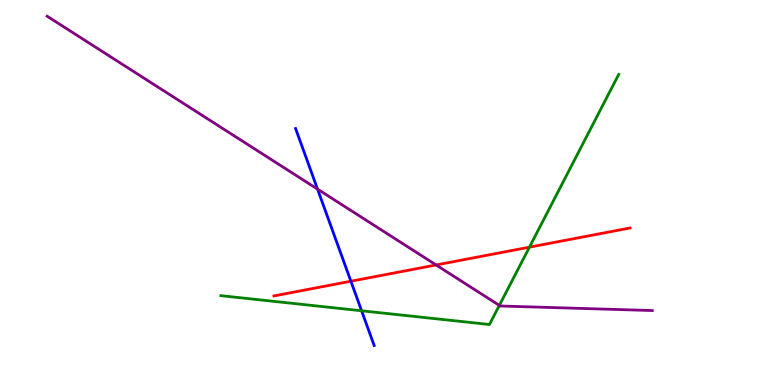[{'lines': ['blue', 'red'], 'intersections': [{'x': 4.53, 'y': 2.7}]}, {'lines': ['green', 'red'], 'intersections': [{'x': 6.83, 'y': 3.58}]}, {'lines': ['purple', 'red'], 'intersections': [{'x': 5.63, 'y': 3.12}]}, {'lines': ['blue', 'green'], 'intersections': [{'x': 4.67, 'y': 1.93}]}, {'lines': ['blue', 'purple'], 'intersections': [{'x': 4.1, 'y': 5.09}]}, {'lines': ['green', 'purple'], 'intersections': [{'x': 6.44, 'y': 2.07}]}]